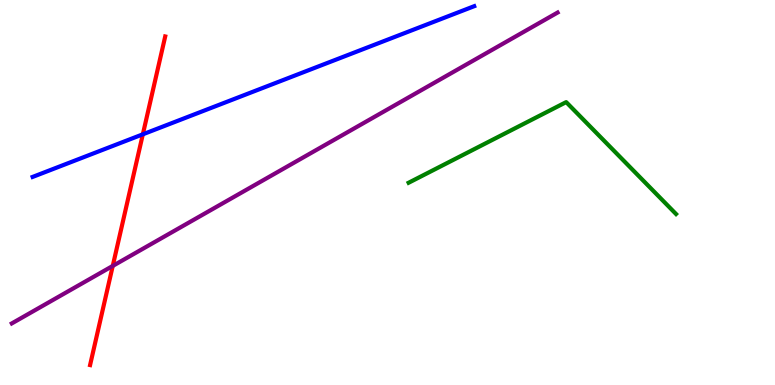[{'lines': ['blue', 'red'], 'intersections': [{'x': 1.84, 'y': 6.51}]}, {'lines': ['green', 'red'], 'intersections': []}, {'lines': ['purple', 'red'], 'intersections': [{'x': 1.45, 'y': 3.09}]}, {'lines': ['blue', 'green'], 'intersections': []}, {'lines': ['blue', 'purple'], 'intersections': []}, {'lines': ['green', 'purple'], 'intersections': []}]